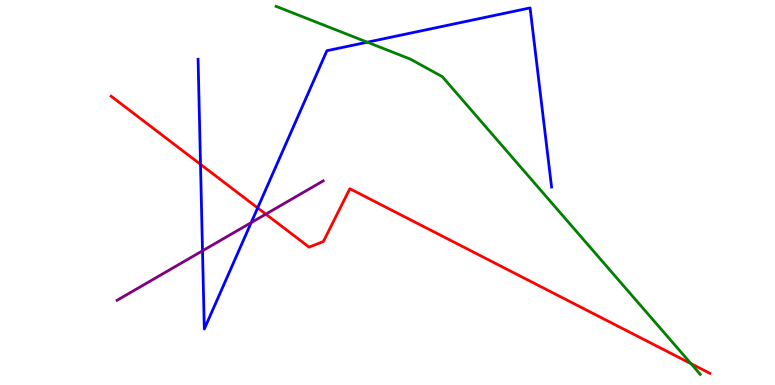[{'lines': ['blue', 'red'], 'intersections': [{'x': 2.59, 'y': 5.73}, {'x': 3.32, 'y': 4.6}]}, {'lines': ['green', 'red'], 'intersections': [{'x': 8.92, 'y': 0.555}]}, {'lines': ['purple', 'red'], 'intersections': [{'x': 3.43, 'y': 4.44}]}, {'lines': ['blue', 'green'], 'intersections': [{'x': 4.74, 'y': 8.9}]}, {'lines': ['blue', 'purple'], 'intersections': [{'x': 2.61, 'y': 3.49}, {'x': 3.24, 'y': 4.22}]}, {'lines': ['green', 'purple'], 'intersections': []}]